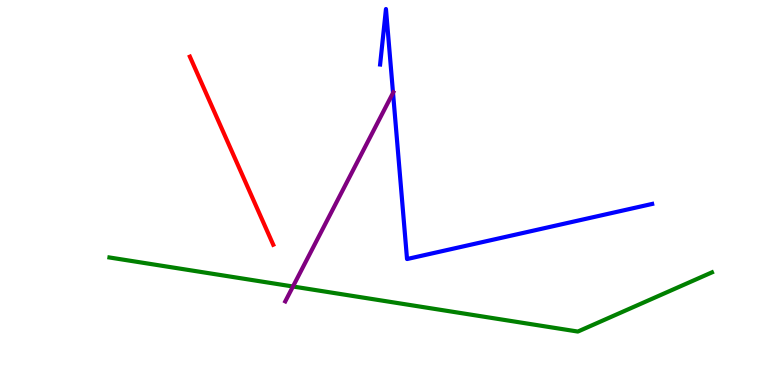[{'lines': ['blue', 'red'], 'intersections': []}, {'lines': ['green', 'red'], 'intersections': []}, {'lines': ['purple', 'red'], 'intersections': []}, {'lines': ['blue', 'green'], 'intersections': []}, {'lines': ['blue', 'purple'], 'intersections': [{'x': 5.07, 'y': 7.59}]}, {'lines': ['green', 'purple'], 'intersections': [{'x': 3.78, 'y': 2.56}]}]